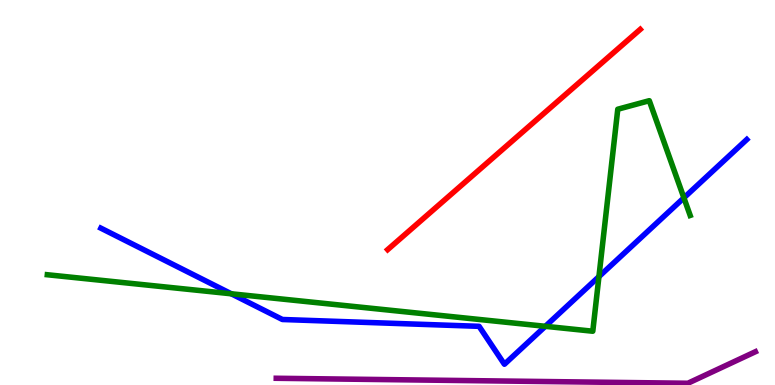[{'lines': ['blue', 'red'], 'intersections': []}, {'lines': ['green', 'red'], 'intersections': []}, {'lines': ['purple', 'red'], 'intersections': []}, {'lines': ['blue', 'green'], 'intersections': [{'x': 2.98, 'y': 2.37}, {'x': 7.04, 'y': 1.52}, {'x': 7.73, 'y': 2.82}, {'x': 8.82, 'y': 4.86}]}, {'lines': ['blue', 'purple'], 'intersections': []}, {'lines': ['green', 'purple'], 'intersections': []}]